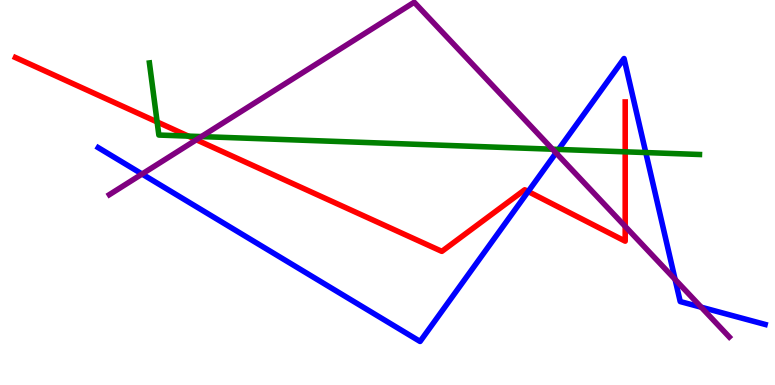[{'lines': ['blue', 'red'], 'intersections': [{'x': 6.82, 'y': 5.03}]}, {'lines': ['green', 'red'], 'intersections': [{'x': 2.03, 'y': 6.83}, {'x': 2.43, 'y': 6.46}, {'x': 8.07, 'y': 6.06}]}, {'lines': ['purple', 'red'], 'intersections': [{'x': 2.53, 'y': 6.37}, {'x': 8.07, 'y': 4.12}]}, {'lines': ['blue', 'green'], 'intersections': [{'x': 7.21, 'y': 6.12}, {'x': 8.33, 'y': 6.04}]}, {'lines': ['blue', 'purple'], 'intersections': [{'x': 1.83, 'y': 5.48}, {'x': 7.17, 'y': 6.03}, {'x': 8.71, 'y': 2.74}, {'x': 9.05, 'y': 2.02}]}, {'lines': ['green', 'purple'], 'intersections': [{'x': 2.6, 'y': 6.45}, {'x': 7.13, 'y': 6.12}]}]